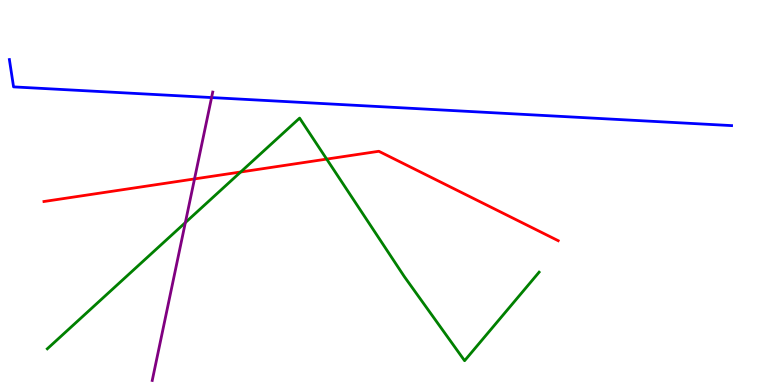[{'lines': ['blue', 'red'], 'intersections': []}, {'lines': ['green', 'red'], 'intersections': [{'x': 3.11, 'y': 5.53}, {'x': 4.22, 'y': 5.87}]}, {'lines': ['purple', 'red'], 'intersections': [{'x': 2.51, 'y': 5.35}]}, {'lines': ['blue', 'green'], 'intersections': []}, {'lines': ['blue', 'purple'], 'intersections': [{'x': 2.73, 'y': 7.47}]}, {'lines': ['green', 'purple'], 'intersections': [{'x': 2.39, 'y': 4.22}]}]